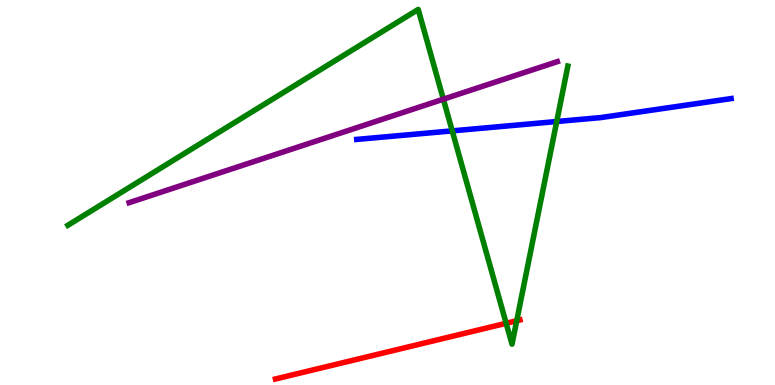[{'lines': ['blue', 'red'], 'intersections': []}, {'lines': ['green', 'red'], 'intersections': [{'x': 6.53, 'y': 1.6}, {'x': 6.67, 'y': 1.67}]}, {'lines': ['purple', 'red'], 'intersections': []}, {'lines': ['blue', 'green'], 'intersections': [{'x': 5.84, 'y': 6.6}, {'x': 7.18, 'y': 6.84}]}, {'lines': ['blue', 'purple'], 'intersections': []}, {'lines': ['green', 'purple'], 'intersections': [{'x': 5.72, 'y': 7.42}]}]